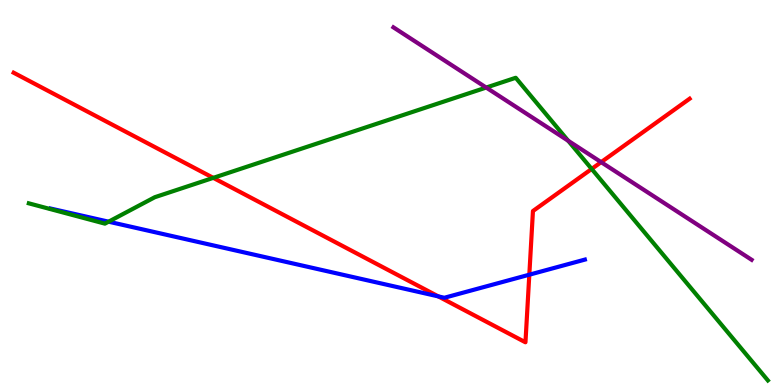[{'lines': ['blue', 'red'], 'intersections': [{'x': 5.66, 'y': 2.3}, {'x': 6.83, 'y': 2.87}]}, {'lines': ['green', 'red'], 'intersections': [{'x': 2.75, 'y': 5.38}, {'x': 7.63, 'y': 5.61}]}, {'lines': ['purple', 'red'], 'intersections': [{'x': 7.76, 'y': 5.79}]}, {'lines': ['blue', 'green'], 'intersections': [{'x': 1.4, 'y': 4.24}]}, {'lines': ['blue', 'purple'], 'intersections': []}, {'lines': ['green', 'purple'], 'intersections': [{'x': 6.27, 'y': 7.73}, {'x': 7.33, 'y': 6.34}]}]